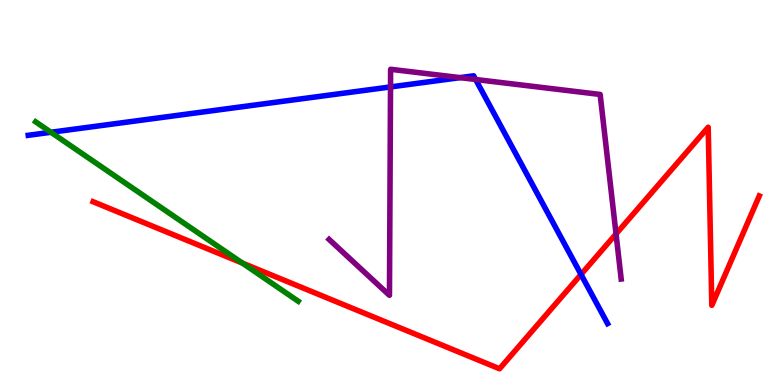[{'lines': ['blue', 'red'], 'intersections': [{'x': 7.5, 'y': 2.87}]}, {'lines': ['green', 'red'], 'intersections': [{'x': 3.13, 'y': 3.17}]}, {'lines': ['purple', 'red'], 'intersections': [{'x': 7.95, 'y': 3.92}]}, {'lines': ['blue', 'green'], 'intersections': [{'x': 0.657, 'y': 6.56}]}, {'lines': ['blue', 'purple'], 'intersections': [{'x': 5.04, 'y': 7.74}, {'x': 5.94, 'y': 7.98}, {'x': 6.14, 'y': 7.94}]}, {'lines': ['green', 'purple'], 'intersections': []}]